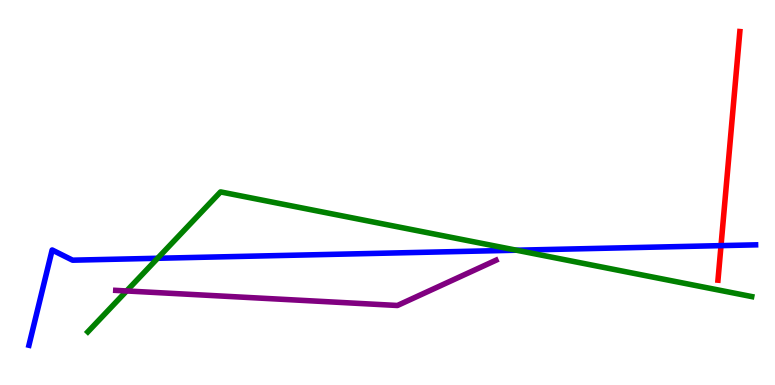[{'lines': ['blue', 'red'], 'intersections': [{'x': 9.3, 'y': 3.62}]}, {'lines': ['green', 'red'], 'intersections': []}, {'lines': ['purple', 'red'], 'intersections': []}, {'lines': ['blue', 'green'], 'intersections': [{'x': 2.03, 'y': 3.29}, {'x': 6.66, 'y': 3.5}]}, {'lines': ['blue', 'purple'], 'intersections': []}, {'lines': ['green', 'purple'], 'intersections': [{'x': 1.63, 'y': 2.44}]}]